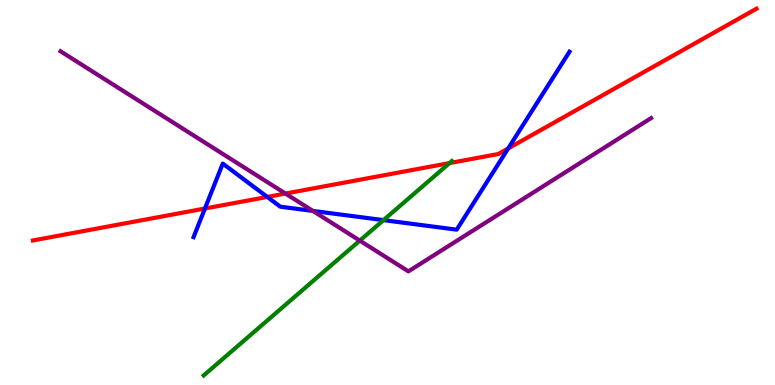[{'lines': ['blue', 'red'], 'intersections': [{'x': 2.64, 'y': 4.58}, {'x': 3.45, 'y': 4.88}, {'x': 6.56, 'y': 6.14}]}, {'lines': ['green', 'red'], 'intersections': [{'x': 5.8, 'y': 5.76}]}, {'lines': ['purple', 'red'], 'intersections': [{'x': 3.68, 'y': 4.97}]}, {'lines': ['blue', 'green'], 'intersections': [{'x': 4.95, 'y': 4.28}]}, {'lines': ['blue', 'purple'], 'intersections': [{'x': 4.04, 'y': 4.52}]}, {'lines': ['green', 'purple'], 'intersections': [{'x': 4.64, 'y': 3.75}]}]